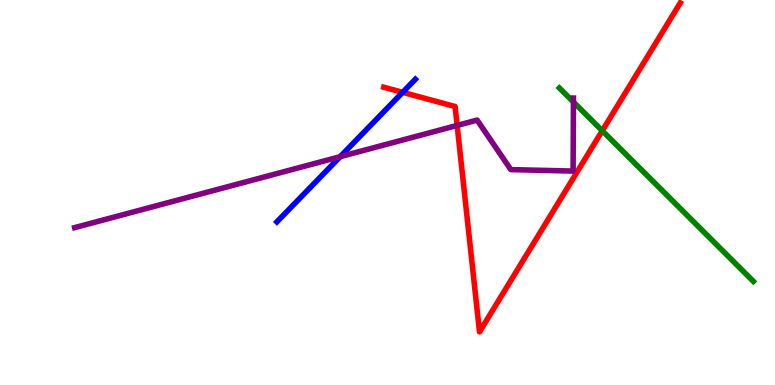[{'lines': ['blue', 'red'], 'intersections': [{'x': 5.2, 'y': 7.6}]}, {'lines': ['green', 'red'], 'intersections': [{'x': 7.77, 'y': 6.6}]}, {'lines': ['purple', 'red'], 'intersections': [{'x': 5.9, 'y': 6.74}]}, {'lines': ['blue', 'green'], 'intersections': []}, {'lines': ['blue', 'purple'], 'intersections': [{'x': 4.39, 'y': 5.93}]}, {'lines': ['green', 'purple'], 'intersections': [{'x': 7.4, 'y': 7.35}]}]